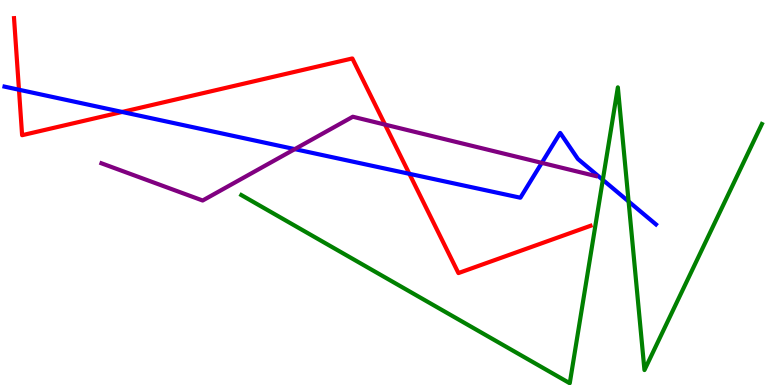[{'lines': ['blue', 'red'], 'intersections': [{'x': 0.245, 'y': 7.67}, {'x': 1.58, 'y': 7.09}, {'x': 5.28, 'y': 5.49}]}, {'lines': ['green', 'red'], 'intersections': []}, {'lines': ['purple', 'red'], 'intersections': [{'x': 4.97, 'y': 6.76}]}, {'lines': ['blue', 'green'], 'intersections': [{'x': 7.78, 'y': 5.33}, {'x': 8.11, 'y': 4.77}]}, {'lines': ['blue', 'purple'], 'intersections': [{'x': 3.8, 'y': 6.13}, {'x': 6.99, 'y': 5.77}]}, {'lines': ['green', 'purple'], 'intersections': []}]